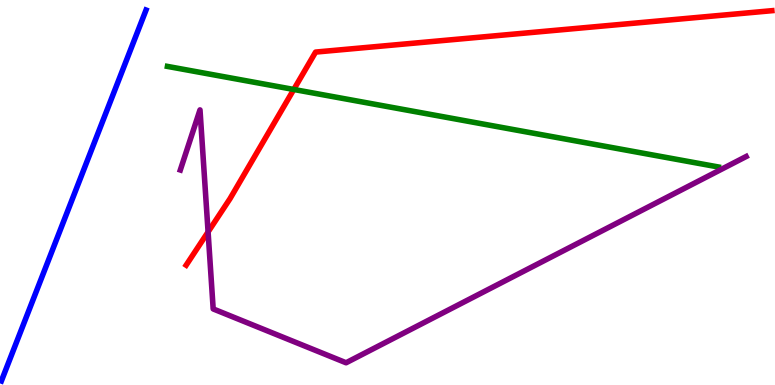[{'lines': ['blue', 'red'], 'intersections': []}, {'lines': ['green', 'red'], 'intersections': [{'x': 3.79, 'y': 7.68}]}, {'lines': ['purple', 'red'], 'intersections': [{'x': 2.68, 'y': 3.98}]}, {'lines': ['blue', 'green'], 'intersections': []}, {'lines': ['blue', 'purple'], 'intersections': []}, {'lines': ['green', 'purple'], 'intersections': []}]